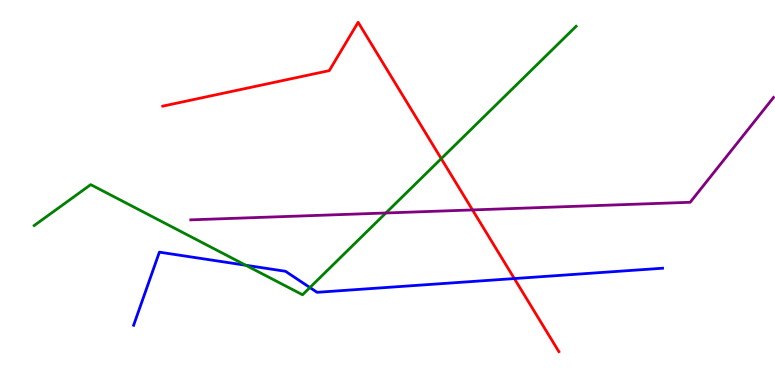[{'lines': ['blue', 'red'], 'intersections': [{'x': 6.64, 'y': 2.76}]}, {'lines': ['green', 'red'], 'intersections': [{'x': 5.69, 'y': 5.88}]}, {'lines': ['purple', 'red'], 'intersections': [{'x': 6.1, 'y': 4.55}]}, {'lines': ['blue', 'green'], 'intersections': [{'x': 3.17, 'y': 3.11}, {'x': 4.0, 'y': 2.53}]}, {'lines': ['blue', 'purple'], 'intersections': []}, {'lines': ['green', 'purple'], 'intersections': [{'x': 4.98, 'y': 4.47}]}]